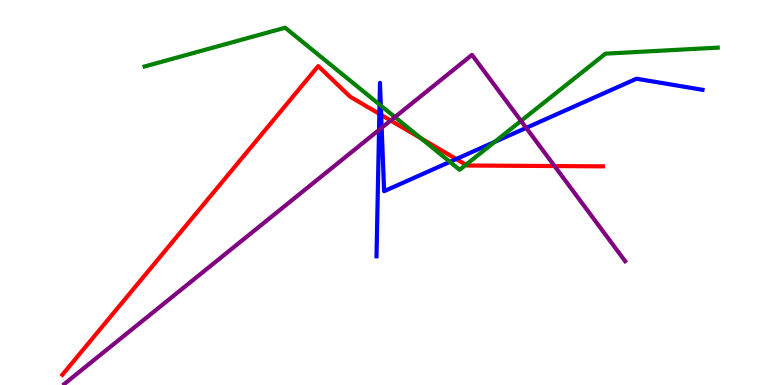[{'lines': ['blue', 'red'], 'intersections': [{'x': 4.89, 'y': 7.04}, {'x': 4.92, 'y': 7.01}, {'x': 5.89, 'y': 5.87}]}, {'lines': ['green', 'red'], 'intersections': [{'x': 5.43, 'y': 6.41}, {'x': 6.01, 'y': 5.72}]}, {'lines': ['purple', 'red'], 'intersections': [{'x': 5.04, 'y': 6.87}, {'x': 7.16, 'y': 5.69}]}, {'lines': ['blue', 'green'], 'intersections': [{'x': 4.9, 'y': 7.28}, {'x': 4.91, 'y': 7.26}, {'x': 5.81, 'y': 5.8}, {'x': 6.38, 'y': 6.31}]}, {'lines': ['blue', 'purple'], 'intersections': [{'x': 4.89, 'y': 6.63}, {'x': 4.92, 'y': 6.68}, {'x': 6.79, 'y': 6.68}]}, {'lines': ['green', 'purple'], 'intersections': [{'x': 5.1, 'y': 6.96}, {'x': 6.72, 'y': 6.86}]}]